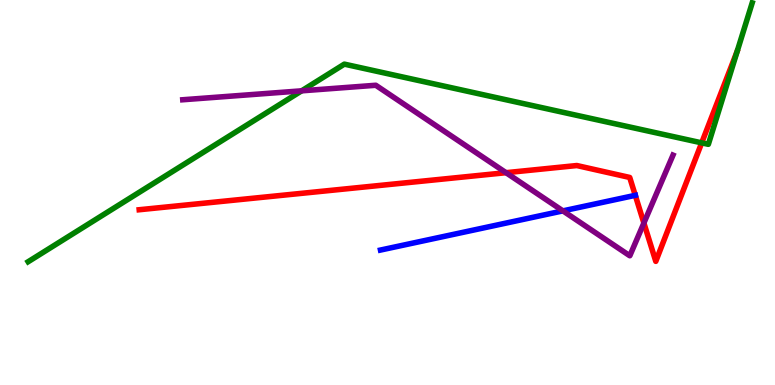[{'lines': ['blue', 'red'], 'intersections': [{'x': 8.2, 'y': 4.93}]}, {'lines': ['green', 'red'], 'intersections': [{'x': 9.05, 'y': 6.29}]}, {'lines': ['purple', 'red'], 'intersections': [{'x': 6.53, 'y': 5.51}, {'x': 8.31, 'y': 4.21}]}, {'lines': ['blue', 'green'], 'intersections': []}, {'lines': ['blue', 'purple'], 'intersections': [{'x': 7.26, 'y': 4.52}]}, {'lines': ['green', 'purple'], 'intersections': [{'x': 3.89, 'y': 7.64}]}]